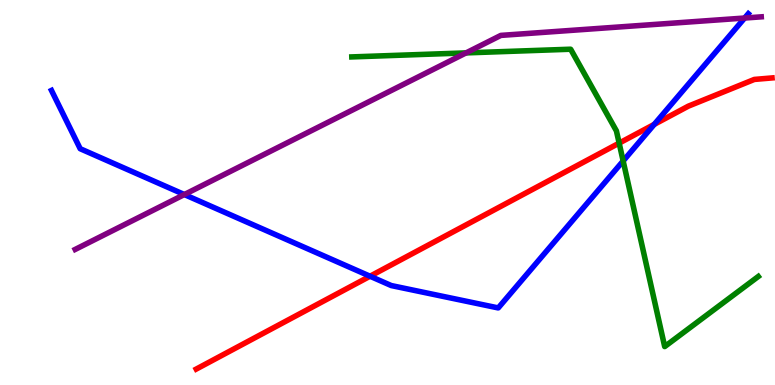[{'lines': ['blue', 'red'], 'intersections': [{'x': 4.77, 'y': 2.83}, {'x': 8.44, 'y': 6.77}]}, {'lines': ['green', 'red'], 'intersections': [{'x': 7.99, 'y': 6.28}]}, {'lines': ['purple', 'red'], 'intersections': []}, {'lines': ['blue', 'green'], 'intersections': [{'x': 8.04, 'y': 5.82}]}, {'lines': ['blue', 'purple'], 'intersections': [{'x': 2.38, 'y': 4.95}, {'x': 9.61, 'y': 9.53}]}, {'lines': ['green', 'purple'], 'intersections': [{'x': 6.01, 'y': 8.63}]}]